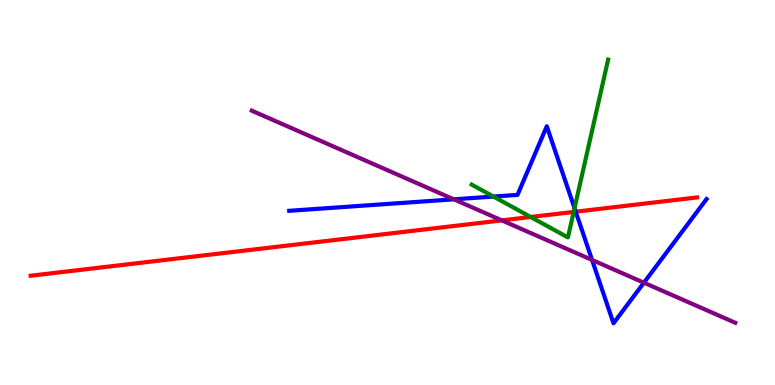[{'lines': ['blue', 'red'], 'intersections': [{'x': 7.43, 'y': 4.5}]}, {'lines': ['green', 'red'], 'intersections': [{'x': 6.85, 'y': 4.36}, {'x': 7.4, 'y': 4.5}]}, {'lines': ['purple', 'red'], 'intersections': [{'x': 6.48, 'y': 4.28}]}, {'lines': ['blue', 'green'], 'intersections': [{'x': 6.37, 'y': 4.89}, {'x': 7.41, 'y': 4.59}]}, {'lines': ['blue', 'purple'], 'intersections': [{'x': 5.86, 'y': 4.82}, {'x': 7.64, 'y': 3.25}, {'x': 8.31, 'y': 2.66}]}, {'lines': ['green', 'purple'], 'intersections': []}]